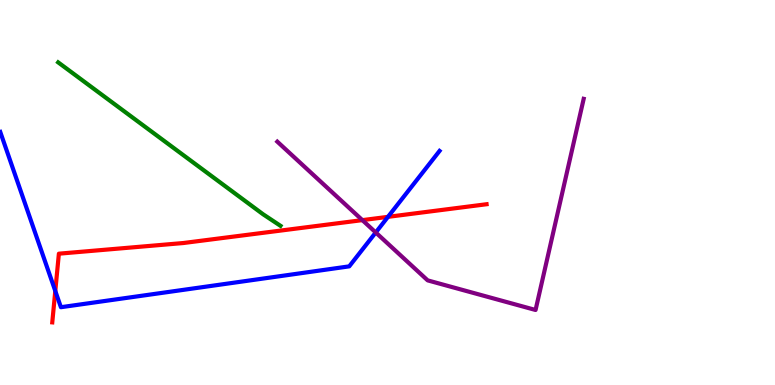[{'lines': ['blue', 'red'], 'intersections': [{'x': 0.713, 'y': 2.44}, {'x': 5.01, 'y': 4.37}]}, {'lines': ['green', 'red'], 'intersections': []}, {'lines': ['purple', 'red'], 'intersections': [{'x': 4.68, 'y': 4.28}]}, {'lines': ['blue', 'green'], 'intersections': []}, {'lines': ['blue', 'purple'], 'intersections': [{'x': 4.85, 'y': 3.96}]}, {'lines': ['green', 'purple'], 'intersections': []}]